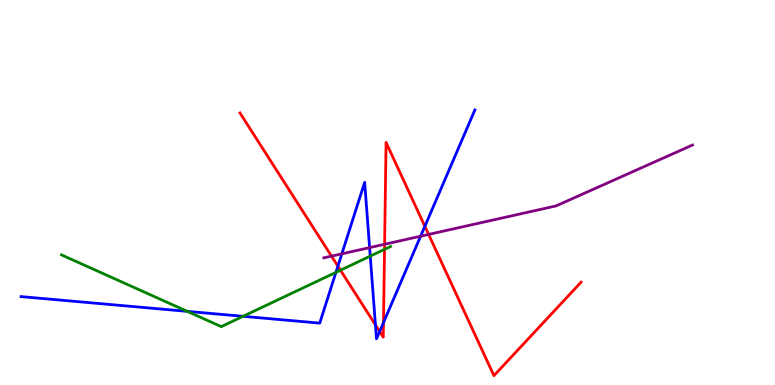[{'lines': ['blue', 'red'], 'intersections': [{'x': 4.36, 'y': 3.09}, {'x': 4.84, 'y': 1.56}, {'x': 4.9, 'y': 1.39}, {'x': 4.95, 'y': 1.62}, {'x': 5.48, 'y': 4.12}]}, {'lines': ['green', 'red'], 'intersections': [{'x': 4.39, 'y': 2.98}, {'x': 4.96, 'y': 3.52}]}, {'lines': ['purple', 'red'], 'intersections': [{'x': 4.28, 'y': 3.35}, {'x': 4.96, 'y': 3.66}, {'x': 5.53, 'y': 3.91}]}, {'lines': ['blue', 'green'], 'intersections': [{'x': 2.42, 'y': 1.91}, {'x': 3.14, 'y': 1.78}, {'x': 4.33, 'y': 2.93}, {'x': 4.78, 'y': 3.35}]}, {'lines': ['blue', 'purple'], 'intersections': [{'x': 4.41, 'y': 3.41}, {'x': 4.77, 'y': 3.57}, {'x': 5.43, 'y': 3.86}]}, {'lines': ['green', 'purple'], 'intersections': []}]